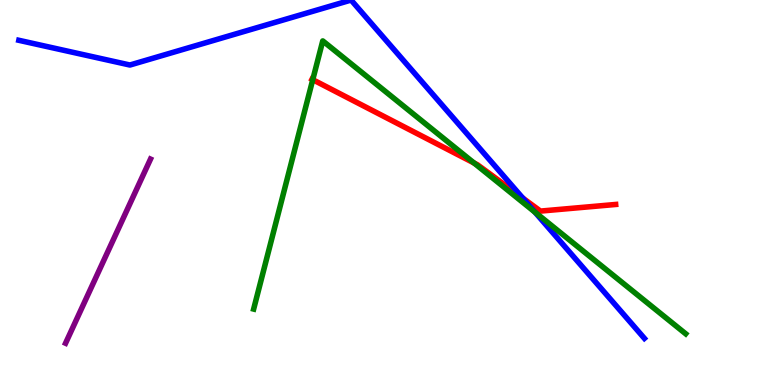[{'lines': ['blue', 'red'], 'intersections': [{'x': 6.75, 'y': 4.85}]}, {'lines': ['green', 'red'], 'intersections': [{'x': 4.04, 'y': 7.93}, {'x': 6.12, 'y': 5.77}]}, {'lines': ['purple', 'red'], 'intersections': []}, {'lines': ['blue', 'green'], 'intersections': [{'x': 6.9, 'y': 4.49}]}, {'lines': ['blue', 'purple'], 'intersections': []}, {'lines': ['green', 'purple'], 'intersections': []}]